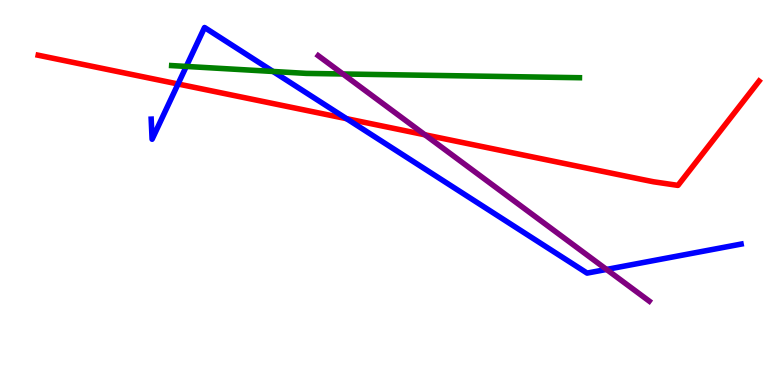[{'lines': ['blue', 'red'], 'intersections': [{'x': 2.3, 'y': 7.82}, {'x': 4.47, 'y': 6.92}]}, {'lines': ['green', 'red'], 'intersections': []}, {'lines': ['purple', 'red'], 'intersections': [{'x': 5.48, 'y': 6.5}]}, {'lines': ['blue', 'green'], 'intersections': [{'x': 2.4, 'y': 8.27}, {'x': 3.52, 'y': 8.14}]}, {'lines': ['blue', 'purple'], 'intersections': [{'x': 7.83, 'y': 3.0}]}, {'lines': ['green', 'purple'], 'intersections': [{'x': 4.42, 'y': 8.08}]}]